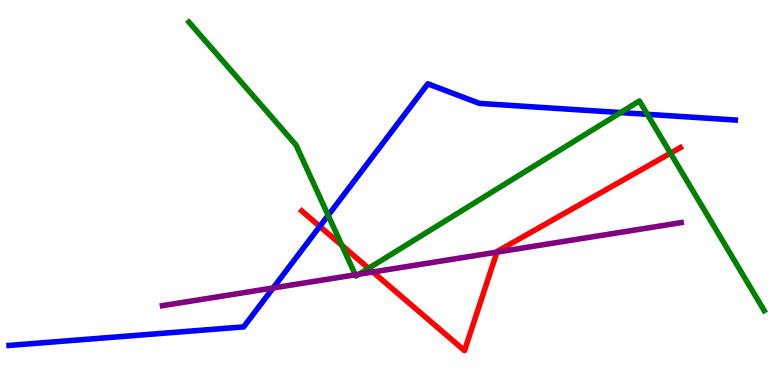[{'lines': ['blue', 'red'], 'intersections': [{'x': 4.13, 'y': 4.12}]}, {'lines': ['green', 'red'], 'intersections': [{'x': 4.41, 'y': 3.63}, {'x': 4.76, 'y': 3.03}, {'x': 8.65, 'y': 6.02}]}, {'lines': ['purple', 'red'], 'intersections': [{'x': 4.81, 'y': 2.94}, {'x': 6.41, 'y': 3.45}]}, {'lines': ['blue', 'green'], 'intersections': [{'x': 4.23, 'y': 4.41}, {'x': 8.01, 'y': 7.08}, {'x': 8.35, 'y': 7.03}]}, {'lines': ['blue', 'purple'], 'intersections': [{'x': 3.52, 'y': 2.52}]}, {'lines': ['green', 'purple'], 'intersections': [{'x': 4.59, 'y': 2.86}, {'x': 4.63, 'y': 2.88}]}]